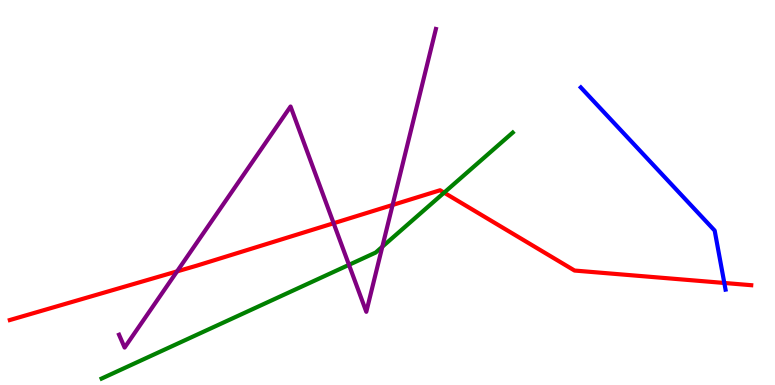[{'lines': ['blue', 'red'], 'intersections': [{'x': 9.35, 'y': 2.65}]}, {'lines': ['green', 'red'], 'intersections': [{'x': 5.73, 'y': 5.0}]}, {'lines': ['purple', 'red'], 'intersections': [{'x': 2.28, 'y': 2.95}, {'x': 4.3, 'y': 4.2}, {'x': 5.07, 'y': 4.68}]}, {'lines': ['blue', 'green'], 'intersections': []}, {'lines': ['blue', 'purple'], 'intersections': []}, {'lines': ['green', 'purple'], 'intersections': [{'x': 4.5, 'y': 3.12}, {'x': 4.93, 'y': 3.59}]}]